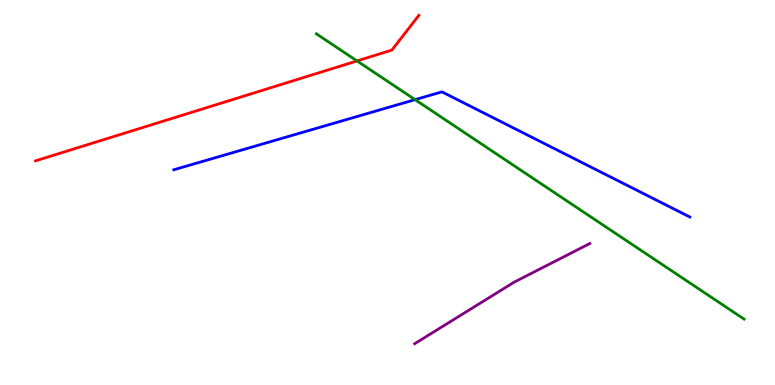[{'lines': ['blue', 'red'], 'intersections': []}, {'lines': ['green', 'red'], 'intersections': [{'x': 4.61, 'y': 8.42}]}, {'lines': ['purple', 'red'], 'intersections': []}, {'lines': ['blue', 'green'], 'intersections': [{'x': 5.36, 'y': 7.41}]}, {'lines': ['blue', 'purple'], 'intersections': []}, {'lines': ['green', 'purple'], 'intersections': []}]